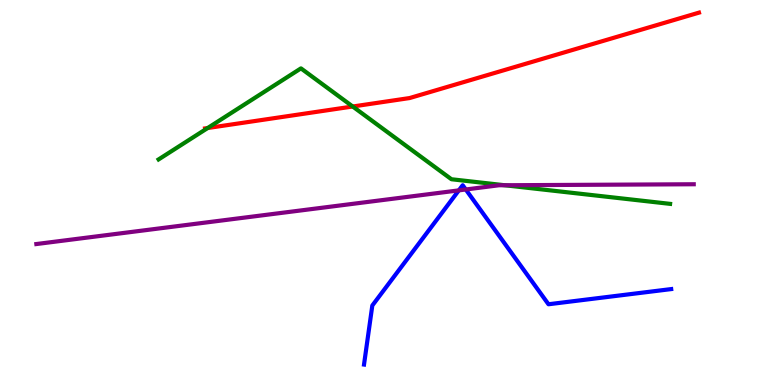[{'lines': ['blue', 'red'], 'intersections': []}, {'lines': ['green', 'red'], 'intersections': [{'x': 2.68, 'y': 6.67}, {'x': 4.55, 'y': 7.23}]}, {'lines': ['purple', 'red'], 'intersections': []}, {'lines': ['blue', 'green'], 'intersections': []}, {'lines': ['blue', 'purple'], 'intersections': [{'x': 5.92, 'y': 5.06}, {'x': 6.01, 'y': 5.08}]}, {'lines': ['green', 'purple'], 'intersections': [{'x': 6.51, 'y': 5.19}]}]